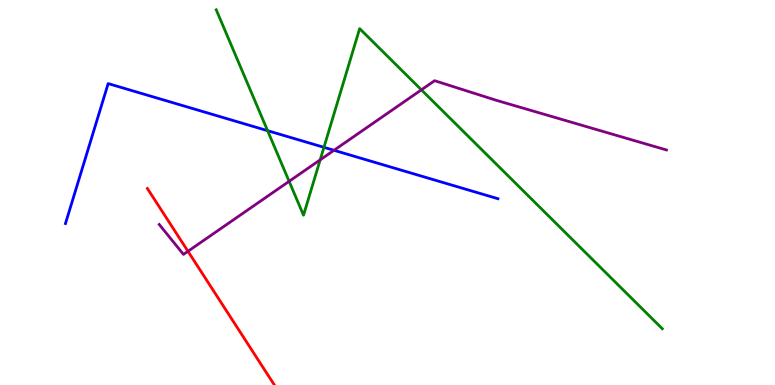[{'lines': ['blue', 'red'], 'intersections': []}, {'lines': ['green', 'red'], 'intersections': []}, {'lines': ['purple', 'red'], 'intersections': [{'x': 2.43, 'y': 3.47}]}, {'lines': ['blue', 'green'], 'intersections': [{'x': 3.45, 'y': 6.61}, {'x': 4.18, 'y': 6.17}]}, {'lines': ['blue', 'purple'], 'intersections': [{'x': 4.31, 'y': 6.1}]}, {'lines': ['green', 'purple'], 'intersections': [{'x': 3.73, 'y': 5.29}, {'x': 4.13, 'y': 5.85}, {'x': 5.44, 'y': 7.67}]}]